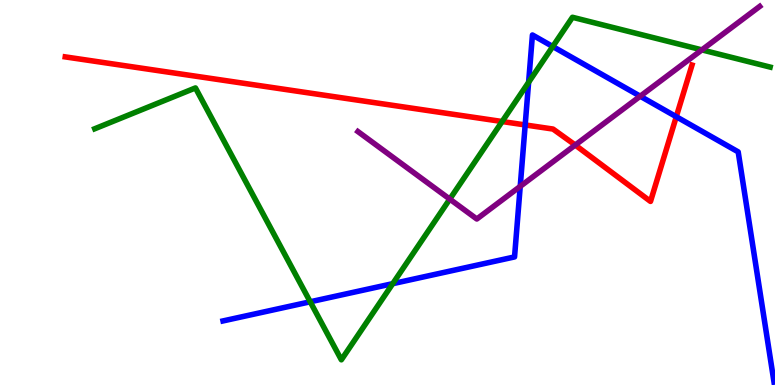[{'lines': ['blue', 'red'], 'intersections': [{'x': 6.78, 'y': 6.75}, {'x': 8.73, 'y': 6.97}]}, {'lines': ['green', 'red'], 'intersections': [{'x': 6.48, 'y': 6.84}]}, {'lines': ['purple', 'red'], 'intersections': [{'x': 7.42, 'y': 6.23}]}, {'lines': ['blue', 'green'], 'intersections': [{'x': 4.0, 'y': 2.16}, {'x': 5.07, 'y': 2.63}, {'x': 6.82, 'y': 7.86}, {'x': 7.13, 'y': 8.79}]}, {'lines': ['blue', 'purple'], 'intersections': [{'x': 6.71, 'y': 5.16}, {'x': 8.26, 'y': 7.5}]}, {'lines': ['green', 'purple'], 'intersections': [{'x': 5.8, 'y': 4.83}, {'x': 9.06, 'y': 8.7}]}]